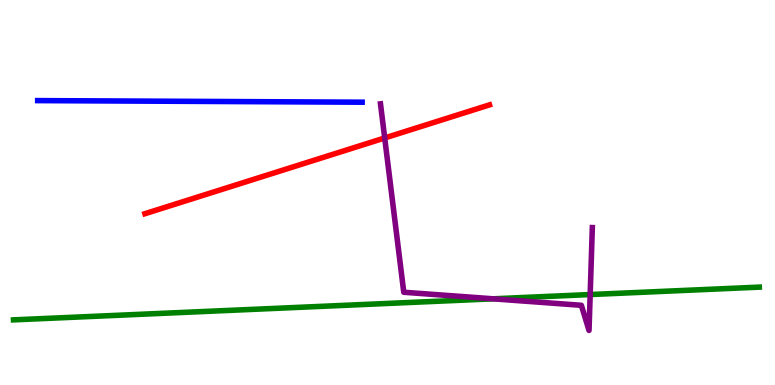[{'lines': ['blue', 'red'], 'intersections': []}, {'lines': ['green', 'red'], 'intersections': []}, {'lines': ['purple', 'red'], 'intersections': [{'x': 4.96, 'y': 6.42}]}, {'lines': ['blue', 'green'], 'intersections': []}, {'lines': ['blue', 'purple'], 'intersections': []}, {'lines': ['green', 'purple'], 'intersections': [{'x': 6.36, 'y': 2.24}, {'x': 7.62, 'y': 2.35}]}]